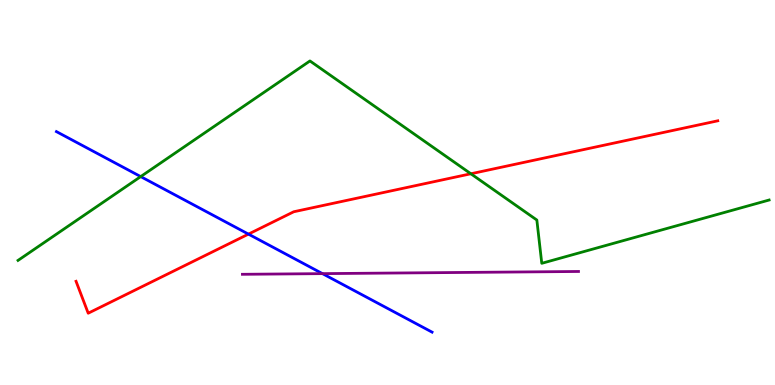[{'lines': ['blue', 'red'], 'intersections': [{'x': 3.21, 'y': 3.92}]}, {'lines': ['green', 'red'], 'intersections': [{'x': 6.08, 'y': 5.49}]}, {'lines': ['purple', 'red'], 'intersections': []}, {'lines': ['blue', 'green'], 'intersections': [{'x': 1.82, 'y': 5.41}]}, {'lines': ['blue', 'purple'], 'intersections': [{'x': 4.16, 'y': 2.89}]}, {'lines': ['green', 'purple'], 'intersections': []}]